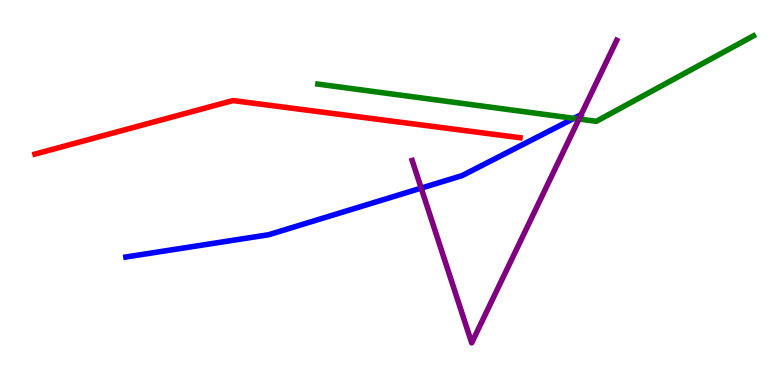[{'lines': ['blue', 'red'], 'intersections': []}, {'lines': ['green', 'red'], 'intersections': []}, {'lines': ['purple', 'red'], 'intersections': []}, {'lines': ['blue', 'green'], 'intersections': [{'x': 7.41, 'y': 6.93}]}, {'lines': ['blue', 'purple'], 'intersections': [{'x': 5.43, 'y': 5.11}]}, {'lines': ['green', 'purple'], 'intersections': [{'x': 7.47, 'y': 6.91}]}]